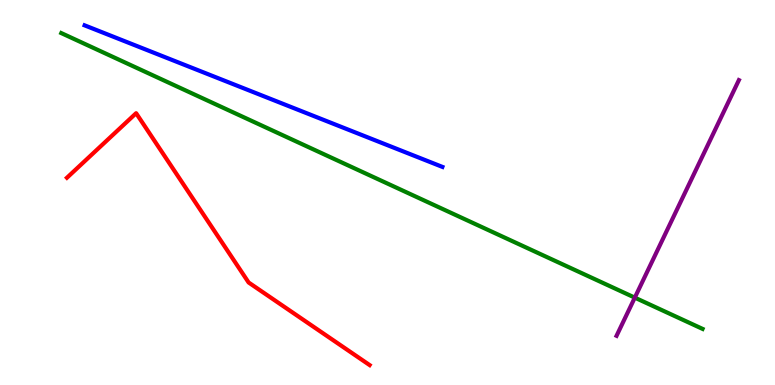[{'lines': ['blue', 'red'], 'intersections': []}, {'lines': ['green', 'red'], 'intersections': []}, {'lines': ['purple', 'red'], 'intersections': []}, {'lines': ['blue', 'green'], 'intersections': []}, {'lines': ['blue', 'purple'], 'intersections': []}, {'lines': ['green', 'purple'], 'intersections': [{'x': 8.19, 'y': 2.27}]}]